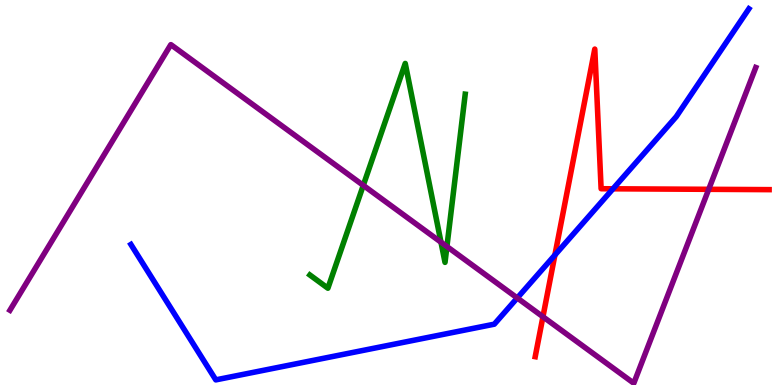[{'lines': ['blue', 'red'], 'intersections': [{'x': 7.16, 'y': 3.38}, {'x': 7.91, 'y': 5.1}]}, {'lines': ['green', 'red'], 'intersections': []}, {'lines': ['purple', 'red'], 'intersections': [{'x': 7.01, 'y': 1.77}, {'x': 9.14, 'y': 5.08}]}, {'lines': ['blue', 'green'], 'intersections': []}, {'lines': ['blue', 'purple'], 'intersections': [{'x': 6.67, 'y': 2.26}]}, {'lines': ['green', 'purple'], 'intersections': [{'x': 4.69, 'y': 5.19}, {'x': 5.69, 'y': 3.71}, {'x': 5.77, 'y': 3.6}]}]